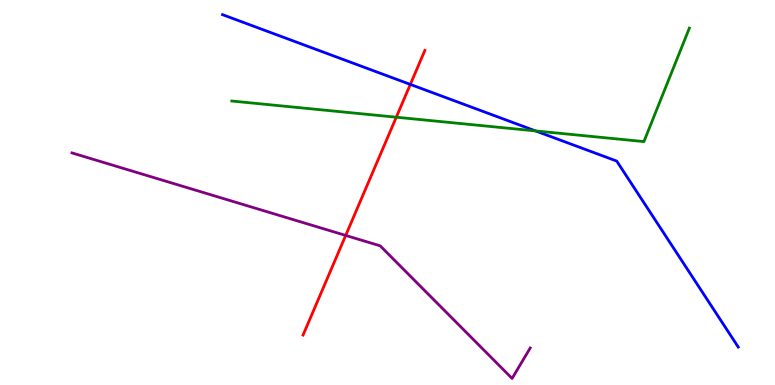[{'lines': ['blue', 'red'], 'intersections': [{'x': 5.29, 'y': 7.81}]}, {'lines': ['green', 'red'], 'intersections': [{'x': 5.11, 'y': 6.96}]}, {'lines': ['purple', 'red'], 'intersections': [{'x': 4.46, 'y': 3.88}]}, {'lines': ['blue', 'green'], 'intersections': [{'x': 6.91, 'y': 6.6}]}, {'lines': ['blue', 'purple'], 'intersections': []}, {'lines': ['green', 'purple'], 'intersections': []}]